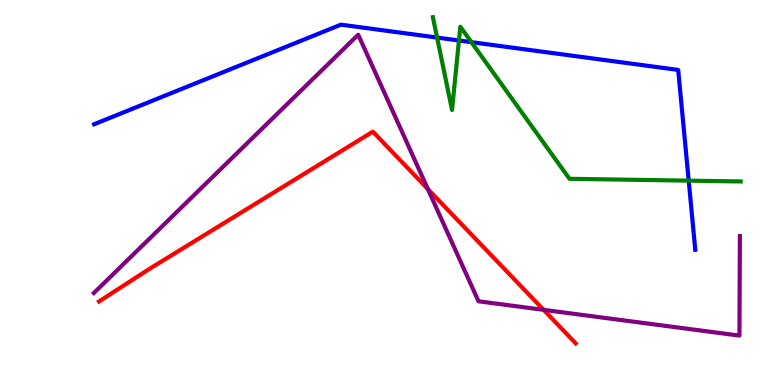[{'lines': ['blue', 'red'], 'intersections': []}, {'lines': ['green', 'red'], 'intersections': []}, {'lines': ['purple', 'red'], 'intersections': [{'x': 5.52, 'y': 5.09}, {'x': 7.01, 'y': 1.95}]}, {'lines': ['blue', 'green'], 'intersections': [{'x': 5.64, 'y': 9.02}, {'x': 5.92, 'y': 8.95}, {'x': 6.08, 'y': 8.9}, {'x': 8.89, 'y': 5.31}]}, {'lines': ['blue', 'purple'], 'intersections': []}, {'lines': ['green', 'purple'], 'intersections': []}]